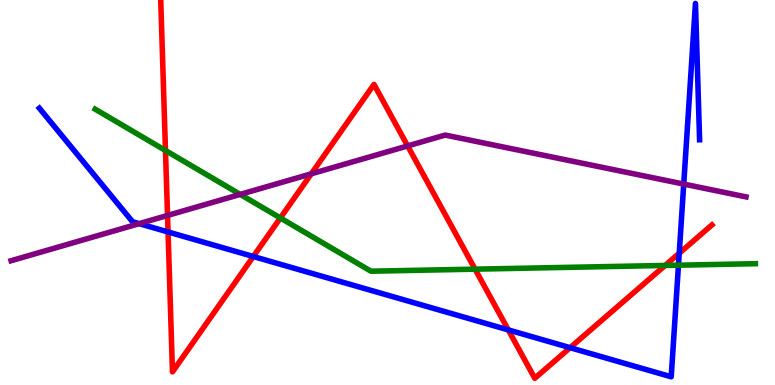[{'lines': ['blue', 'red'], 'intersections': [{'x': 2.17, 'y': 3.98}, {'x': 3.27, 'y': 3.34}, {'x': 6.56, 'y': 1.43}, {'x': 7.36, 'y': 0.969}, {'x': 8.76, 'y': 3.42}]}, {'lines': ['green', 'red'], 'intersections': [{'x': 2.14, 'y': 6.09}, {'x': 3.62, 'y': 4.34}, {'x': 6.13, 'y': 3.01}, {'x': 8.58, 'y': 3.11}]}, {'lines': ['purple', 'red'], 'intersections': [{'x': 2.16, 'y': 4.4}, {'x': 4.02, 'y': 5.49}, {'x': 5.26, 'y': 6.21}]}, {'lines': ['blue', 'green'], 'intersections': [{'x': 8.75, 'y': 3.11}]}, {'lines': ['blue', 'purple'], 'intersections': [{'x': 1.8, 'y': 4.19}, {'x': 8.82, 'y': 5.22}]}, {'lines': ['green', 'purple'], 'intersections': [{'x': 3.1, 'y': 4.95}]}]